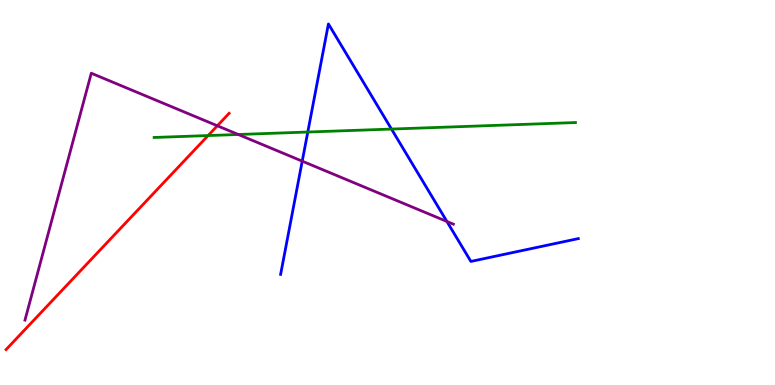[{'lines': ['blue', 'red'], 'intersections': []}, {'lines': ['green', 'red'], 'intersections': [{'x': 2.69, 'y': 6.48}]}, {'lines': ['purple', 'red'], 'intersections': [{'x': 2.8, 'y': 6.73}]}, {'lines': ['blue', 'green'], 'intersections': [{'x': 3.97, 'y': 6.57}, {'x': 5.05, 'y': 6.65}]}, {'lines': ['blue', 'purple'], 'intersections': [{'x': 3.9, 'y': 5.81}, {'x': 5.77, 'y': 4.25}]}, {'lines': ['green', 'purple'], 'intersections': [{'x': 3.07, 'y': 6.51}]}]